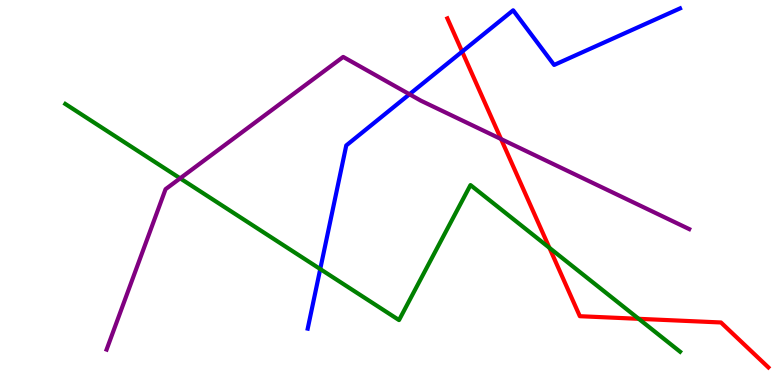[{'lines': ['blue', 'red'], 'intersections': [{'x': 5.96, 'y': 8.66}]}, {'lines': ['green', 'red'], 'intersections': [{'x': 7.09, 'y': 3.56}, {'x': 8.24, 'y': 1.72}]}, {'lines': ['purple', 'red'], 'intersections': [{'x': 6.46, 'y': 6.39}]}, {'lines': ['blue', 'green'], 'intersections': [{'x': 4.13, 'y': 3.01}]}, {'lines': ['blue', 'purple'], 'intersections': [{'x': 5.28, 'y': 7.55}]}, {'lines': ['green', 'purple'], 'intersections': [{'x': 2.32, 'y': 5.37}]}]